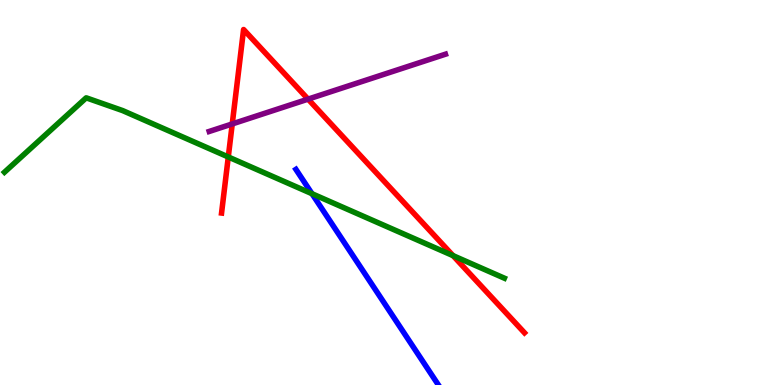[{'lines': ['blue', 'red'], 'intersections': []}, {'lines': ['green', 'red'], 'intersections': [{'x': 2.95, 'y': 5.92}, {'x': 5.85, 'y': 3.36}]}, {'lines': ['purple', 'red'], 'intersections': [{'x': 3.0, 'y': 6.78}, {'x': 3.98, 'y': 7.43}]}, {'lines': ['blue', 'green'], 'intersections': [{'x': 4.03, 'y': 4.97}]}, {'lines': ['blue', 'purple'], 'intersections': []}, {'lines': ['green', 'purple'], 'intersections': []}]